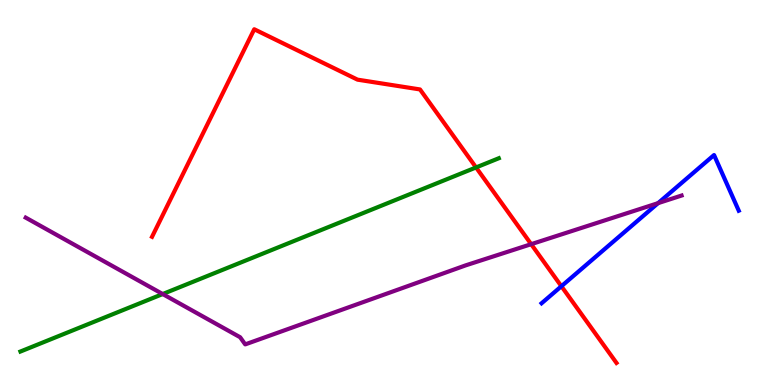[{'lines': ['blue', 'red'], 'intersections': [{'x': 7.24, 'y': 2.57}]}, {'lines': ['green', 'red'], 'intersections': [{'x': 6.14, 'y': 5.65}]}, {'lines': ['purple', 'red'], 'intersections': [{'x': 6.85, 'y': 3.66}]}, {'lines': ['blue', 'green'], 'intersections': []}, {'lines': ['blue', 'purple'], 'intersections': [{'x': 8.49, 'y': 4.72}]}, {'lines': ['green', 'purple'], 'intersections': [{'x': 2.1, 'y': 2.36}]}]